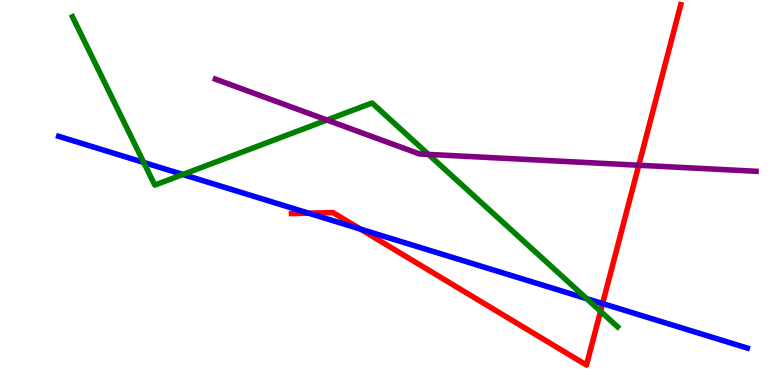[{'lines': ['blue', 'red'], 'intersections': [{'x': 3.98, 'y': 4.46}, {'x': 4.65, 'y': 4.05}, {'x': 7.78, 'y': 2.12}]}, {'lines': ['green', 'red'], 'intersections': [{'x': 7.75, 'y': 1.91}]}, {'lines': ['purple', 'red'], 'intersections': [{'x': 8.24, 'y': 5.71}]}, {'lines': ['blue', 'green'], 'intersections': [{'x': 1.85, 'y': 5.78}, {'x': 2.36, 'y': 5.47}, {'x': 7.57, 'y': 2.24}]}, {'lines': ['blue', 'purple'], 'intersections': []}, {'lines': ['green', 'purple'], 'intersections': [{'x': 4.22, 'y': 6.88}, {'x': 5.53, 'y': 5.99}]}]